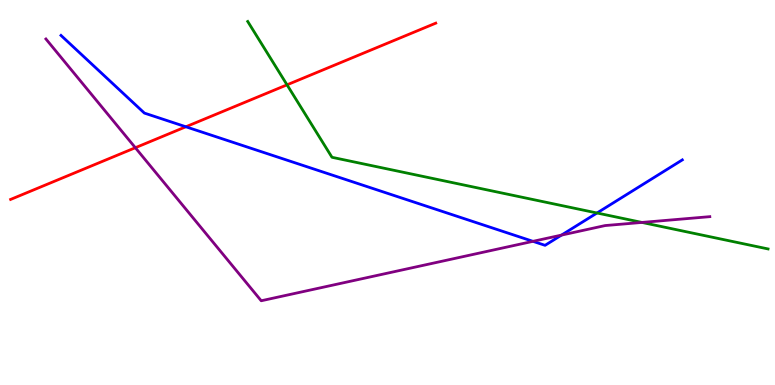[{'lines': ['blue', 'red'], 'intersections': [{'x': 2.4, 'y': 6.71}]}, {'lines': ['green', 'red'], 'intersections': [{'x': 3.7, 'y': 7.8}]}, {'lines': ['purple', 'red'], 'intersections': [{'x': 1.75, 'y': 6.16}]}, {'lines': ['blue', 'green'], 'intersections': [{'x': 7.7, 'y': 4.47}]}, {'lines': ['blue', 'purple'], 'intersections': [{'x': 6.88, 'y': 3.73}, {'x': 7.24, 'y': 3.89}]}, {'lines': ['green', 'purple'], 'intersections': [{'x': 8.28, 'y': 4.22}]}]